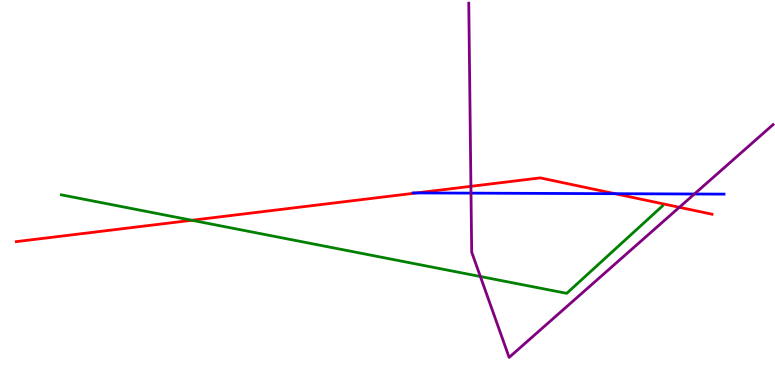[{'lines': ['blue', 'red'], 'intersections': [{'x': 5.38, 'y': 4.99}, {'x': 7.94, 'y': 4.97}]}, {'lines': ['green', 'red'], 'intersections': [{'x': 2.48, 'y': 4.28}]}, {'lines': ['purple', 'red'], 'intersections': [{'x': 6.08, 'y': 5.16}, {'x': 8.77, 'y': 4.62}]}, {'lines': ['blue', 'green'], 'intersections': []}, {'lines': ['blue', 'purple'], 'intersections': [{'x': 6.08, 'y': 4.98}, {'x': 8.96, 'y': 4.96}]}, {'lines': ['green', 'purple'], 'intersections': [{'x': 6.2, 'y': 2.82}]}]